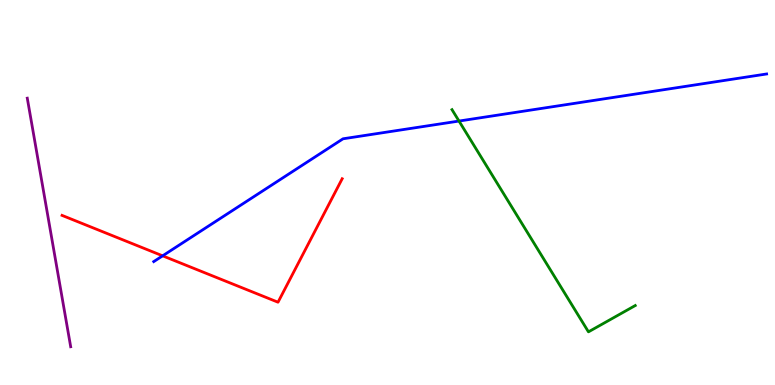[{'lines': ['blue', 'red'], 'intersections': [{'x': 2.1, 'y': 3.36}]}, {'lines': ['green', 'red'], 'intersections': []}, {'lines': ['purple', 'red'], 'intersections': []}, {'lines': ['blue', 'green'], 'intersections': [{'x': 5.92, 'y': 6.86}]}, {'lines': ['blue', 'purple'], 'intersections': []}, {'lines': ['green', 'purple'], 'intersections': []}]